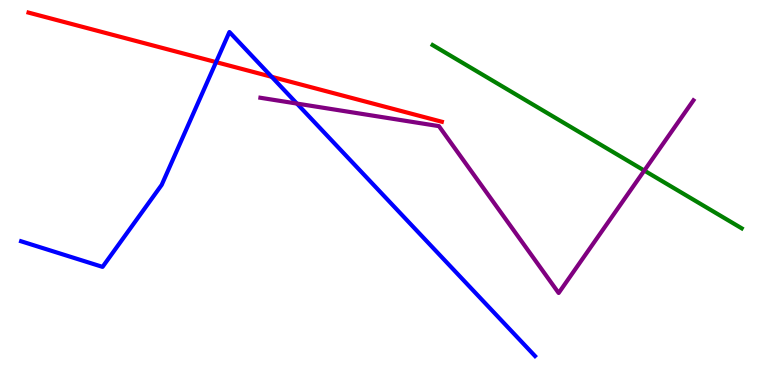[{'lines': ['blue', 'red'], 'intersections': [{'x': 2.79, 'y': 8.39}, {'x': 3.51, 'y': 8.0}]}, {'lines': ['green', 'red'], 'intersections': []}, {'lines': ['purple', 'red'], 'intersections': []}, {'lines': ['blue', 'green'], 'intersections': []}, {'lines': ['blue', 'purple'], 'intersections': [{'x': 3.83, 'y': 7.31}]}, {'lines': ['green', 'purple'], 'intersections': [{'x': 8.31, 'y': 5.57}]}]